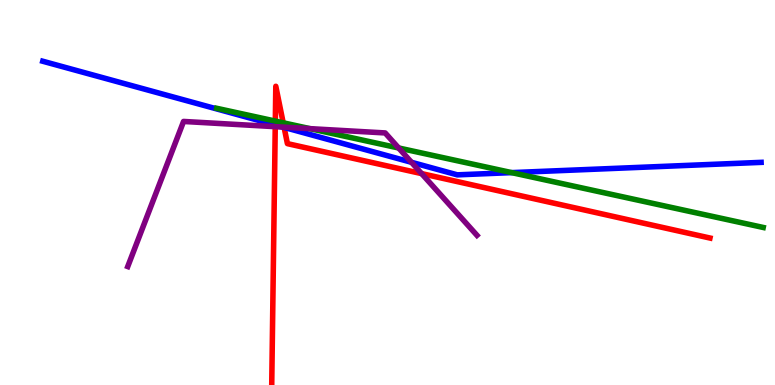[{'lines': ['blue', 'red'], 'intersections': [{'x': 3.55, 'y': 6.75}, {'x': 3.67, 'y': 6.69}]}, {'lines': ['green', 'red'], 'intersections': [{'x': 3.55, 'y': 6.85}, {'x': 3.65, 'y': 6.81}]}, {'lines': ['purple', 'red'], 'intersections': [{'x': 3.55, 'y': 6.71}, {'x': 3.67, 'y': 6.7}, {'x': 5.44, 'y': 5.49}]}, {'lines': ['blue', 'green'], 'intersections': [{'x': 6.6, 'y': 5.52}]}, {'lines': ['blue', 'purple'], 'intersections': [{'x': 3.65, 'y': 6.7}, {'x': 5.31, 'y': 5.78}]}, {'lines': ['green', 'purple'], 'intersections': [{'x': 4.0, 'y': 6.66}, {'x': 5.14, 'y': 6.16}]}]